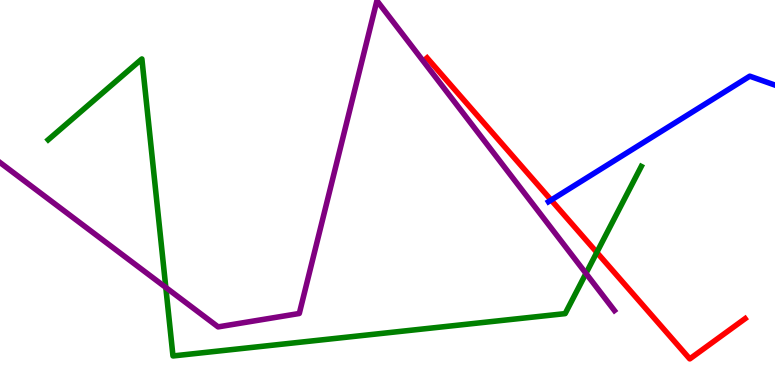[{'lines': ['blue', 'red'], 'intersections': [{'x': 7.11, 'y': 4.8}]}, {'lines': ['green', 'red'], 'intersections': [{'x': 7.7, 'y': 3.44}]}, {'lines': ['purple', 'red'], 'intersections': []}, {'lines': ['blue', 'green'], 'intersections': []}, {'lines': ['blue', 'purple'], 'intersections': []}, {'lines': ['green', 'purple'], 'intersections': [{'x': 2.14, 'y': 2.53}, {'x': 7.56, 'y': 2.9}]}]